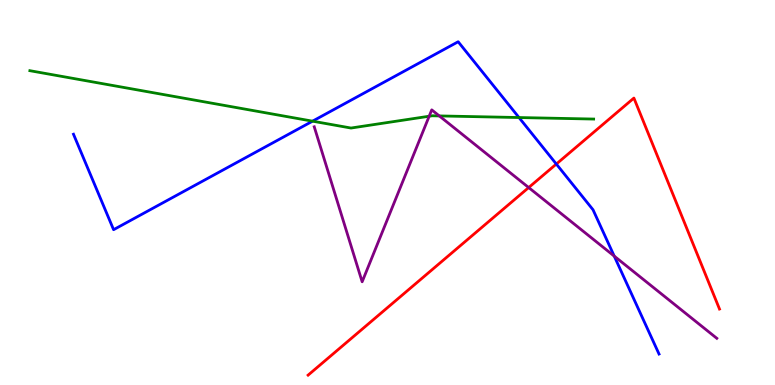[{'lines': ['blue', 'red'], 'intersections': [{'x': 7.18, 'y': 5.74}]}, {'lines': ['green', 'red'], 'intersections': []}, {'lines': ['purple', 'red'], 'intersections': [{'x': 6.82, 'y': 5.13}]}, {'lines': ['blue', 'green'], 'intersections': [{'x': 4.03, 'y': 6.85}, {'x': 6.7, 'y': 6.95}]}, {'lines': ['blue', 'purple'], 'intersections': [{'x': 7.93, 'y': 3.35}]}, {'lines': ['green', 'purple'], 'intersections': [{'x': 5.54, 'y': 6.98}, {'x': 5.67, 'y': 6.99}]}]